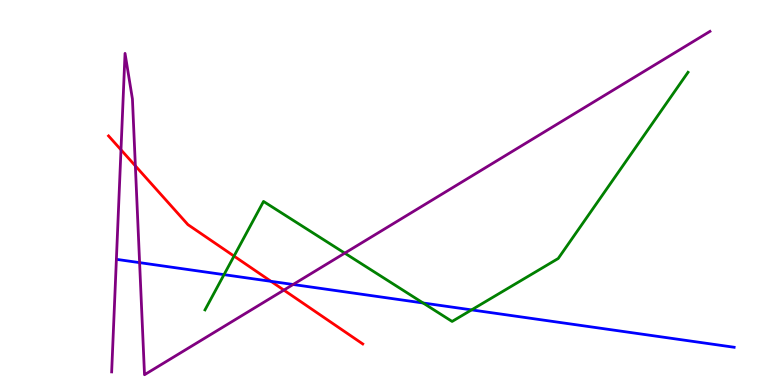[{'lines': ['blue', 'red'], 'intersections': [{'x': 3.5, 'y': 2.69}]}, {'lines': ['green', 'red'], 'intersections': [{'x': 3.02, 'y': 3.35}]}, {'lines': ['purple', 'red'], 'intersections': [{'x': 1.56, 'y': 6.11}, {'x': 1.75, 'y': 5.69}, {'x': 3.66, 'y': 2.46}]}, {'lines': ['blue', 'green'], 'intersections': [{'x': 2.89, 'y': 2.87}, {'x': 5.46, 'y': 2.13}, {'x': 6.08, 'y': 1.95}]}, {'lines': ['blue', 'purple'], 'intersections': [{'x': 1.8, 'y': 3.18}, {'x': 3.78, 'y': 2.61}]}, {'lines': ['green', 'purple'], 'intersections': [{'x': 4.45, 'y': 3.42}]}]